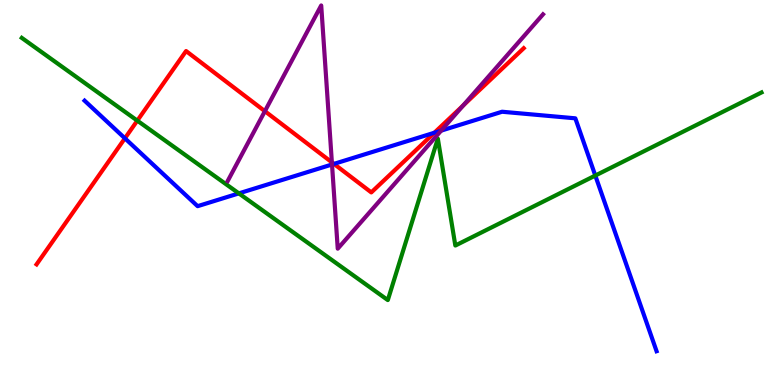[{'lines': ['blue', 'red'], 'intersections': [{'x': 1.61, 'y': 6.41}, {'x': 4.31, 'y': 5.74}, {'x': 5.6, 'y': 6.55}]}, {'lines': ['green', 'red'], 'intersections': [{'x': 1.77, 'y': 6.87}]}, {'lines': ['purple', 'red'], 'intersections': [{'x': 3.42, 'y': 7.11}, {'x': 4.28, 'y': 5.78}, {'x': 5.98, 'y': 7.26}]}, {'lines': ['blue', 'green'], 'intersections': [{'x': 3.08, 'y': 4.98}, {'x': 7.68, 'y': 5.44}]}, {'lines': ['blue', 'purple'], 'intersections': [{'x': 4.28, 'y': 5.73}, {'x': 5.69, 'y': 6.61}]}, {'lines': ['green', 'purple'], 'intersections': []}]